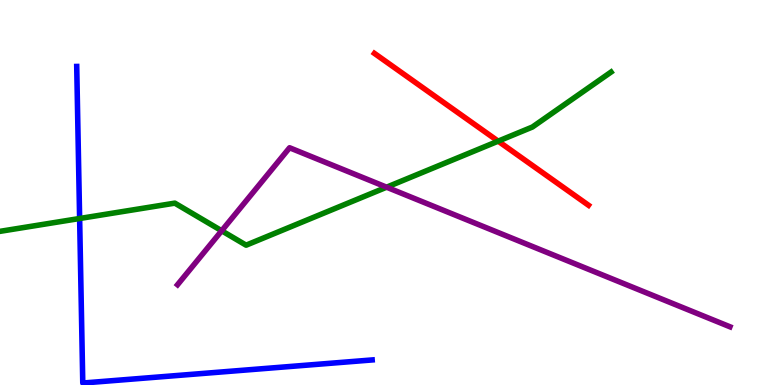[{'lines': ['blue', 'red'], 'intersections': []}, {'lines': ['green', 'red'], 'intersections': [{'x': 6.43, 'y': 6.33}]}, {'lines': ['purple', 'red'], 'intersections': []}, {'lines': ['blue', 'green'], 'intersections': [{'x': 1.03, 'y': 4.32}]}, {'lines': ['blue', 'purple'], 'intersections': []}, {'lines': ['green', 'purple'], 'intersections': [{'x': 2.86, 'y': 4.01}, {'x': 4.99, 'y': 5.14}]}]